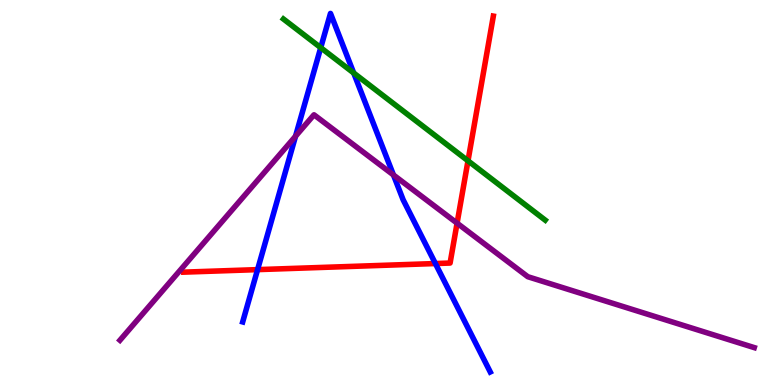[{'lines': ['blue', 'red'], 'intersections': [{'x': 3.32, 'y': 3.0}, {'x': 5.62, 'y': 3.15}]}, {'lines': ['green', 'red'], 'intersections': [{'x': 6.04, 'y': 5.82}]}, {'lines': ['purple', 'red'], 'intersections': [{'x': 5.9, 'y': 4.2}]}, {'lines': ['blue', 'green'], 'intersections': [{'x': 4.14, 'y': 8.76}, {'x': 4.56, 'y': 8.1}]}, {'lines': ['blue', 'purple'], 'intersections': [{'x': 3.81, 'y': 6.46}, {'x': 5.08, 'y': 5.46}]}, {'lines': ['green', 'purple'], 'intersections': []}]